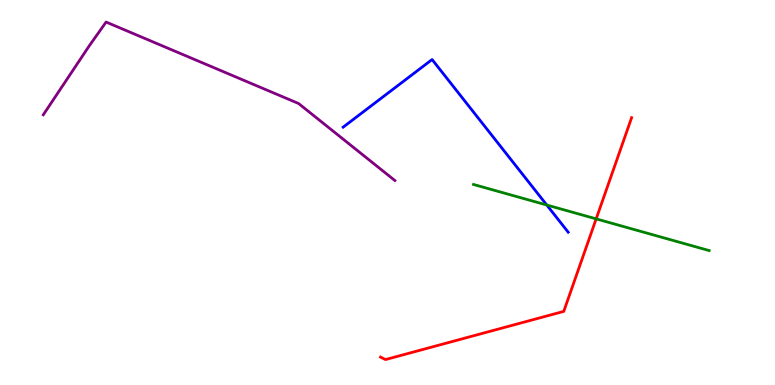[{'lines': ['blue', 'red'], 'intersections': []}, {'lines': ['green', 'red'], 'intersections': [{'x': 7.69, 'y': 4.32}]}, {'lines': ['purple', 'red'], 'intersections': []}, {'lines': ['blue', 'green'], 'intersections': [{'x': 7.06, 'y': 4.67}]}, {'lines': ['blue', 'purple'], 'intersections': []}, {'lines': ['green', 'purple'], 'intersections': []}]